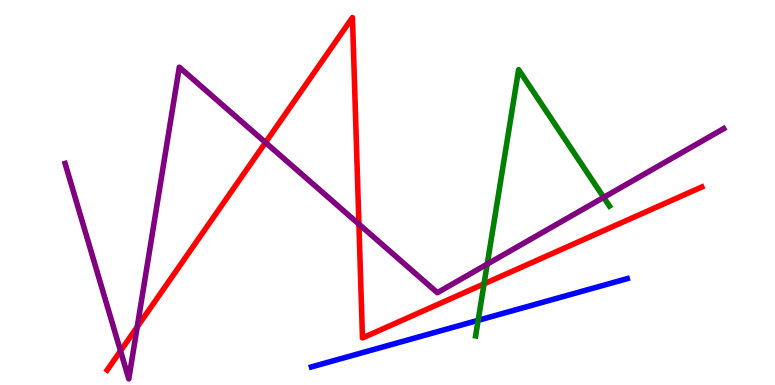[{'lines': ['blue', 'red'], 'intersections': []}, {'lines': ['green', 'red'], 'intersections': [{'x': 6.25, 'y': 2.63}]}, {'lines': ['purple', 'red'], 'intersections': [{'x': 1.56, 'y': 0.885}, {'x': 1.77, 'y': 1.51}, {'x': 3.43, 'y': 6.3}, {'x': 4.63, 'y': 4.18}]}, {'lines': ['blue', 'green'], 'intersections': [{'x': 6.17, 'y': 1.68}]}, {'lines': ['blue', 'purple'], 'intersections': []}, {'lines': ['green', 'purple'], 'intersections': [{'x': 6.29, 'y': 3.14}, {'x': 7.79, 'y': 4.87}]}]